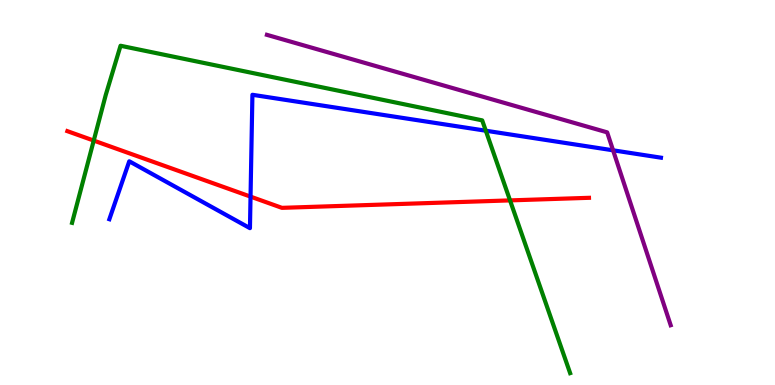[{'lines': ['blue', 'red'], 'intersections': [{'x': 3.23, 'y': 4.89}]}, {'lines': ['green', 'red'], 'intersections': [{'x': 1.21, 'y': 6.35}, {'x': 6.58, 'y': 4.79}]}, {'lines': ['purple', 'red'], 'intersections': []}, {'lines': ['blue', 'green'], 'intersections': [{'x': 6.27, 'y': 6.6}]}, {'lines': ['blue', 'purple'], 'intersections': [{'x': 7.91, 'y': 6.1}]}, {'lines': ['green', 'purple'], 'intersections': []}]